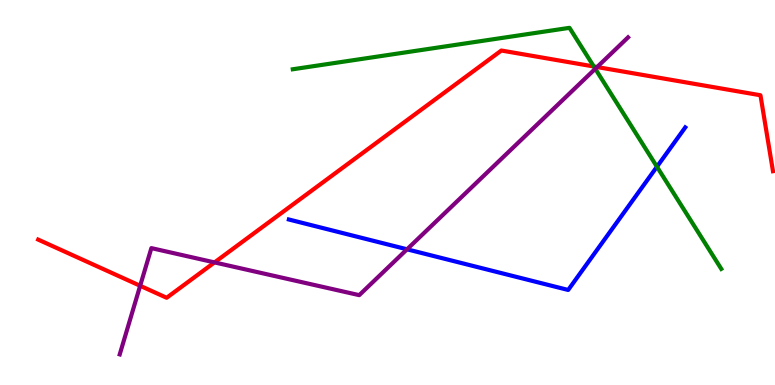[{'lines': ['blue', 'red'], 'intersections': []}, {'lines': ['green', 'red'], 'intersections': [{'x': 7.66, 'y': 8.27}]}, {'lines': ['purple', 'red'], 'intersections': [{'x': 1.81, 'y': 2.58}, {'x': 2.77, 'y': 3.18}, {'x': 7.7, 'y': 8.26}]}, {'lines': ['blue', 'green'], 'intersections': [{'x': 8.48, 'y': 5.67}]}, {'lines': ['blue', 'purple'], 'intersections': [{'x': 5.25, 'y': 3.52}]}, {'lines': ['green', 'purple'], 'intersections': [{'x': 7.68, 'y': 8.21}]}]